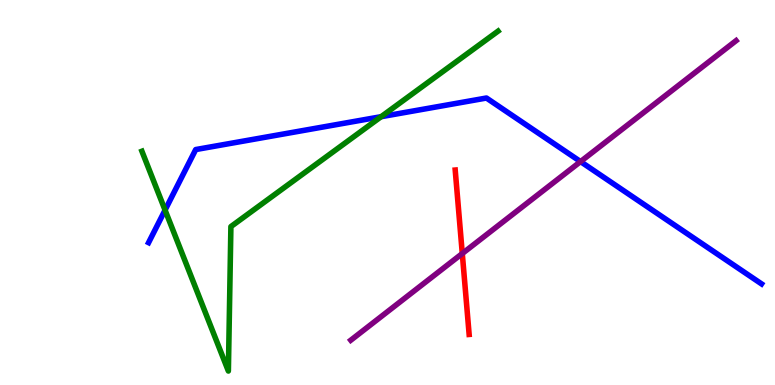[{'lines': ['blue', 'red'], 'intersections': []}, {'lines': ['green', 'red'], 'intersections': []}, {'lines': ['purple', 'red'], 'intersections': [{'x': 5.96, 'y': 3.41}]}, {'lines': ['blue', 'green'], 'intersections': [{'x': 2.13, 'y': 4.54}, {'x': 4.92, 'y': 6.97}]}, {'lines': ['blue', 'purple'], 'intersections': [{'x': 7.49, 'y': 5.8}]}, {'lines': ['green', 'purple'], 'intersections': []}]